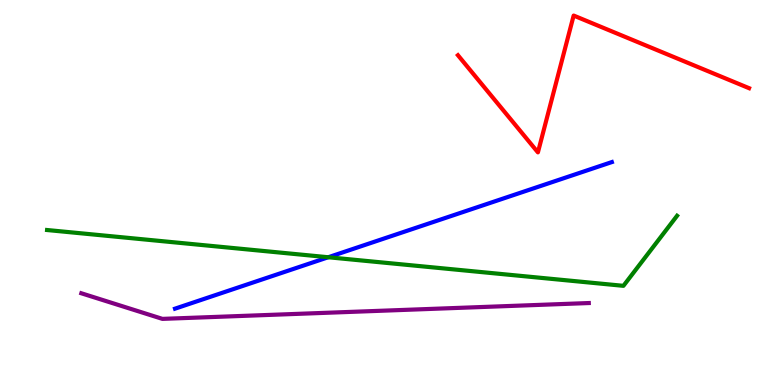[{'lines': ['blue', 'red'], 'intersections': []}, {'lines': ['green', 'red'], 'intersections': []}, {'lines': ['purple', 'red'], 'intersections': []}, {'lines': ['blue', 'green'], 'intersections': [{'x': 4.24, 'y': 3.32}]}, {'lines': ['blue', 'purple'], 'intersections': []}, {'lines': ['green', 'purple'], 'intersections': []}]